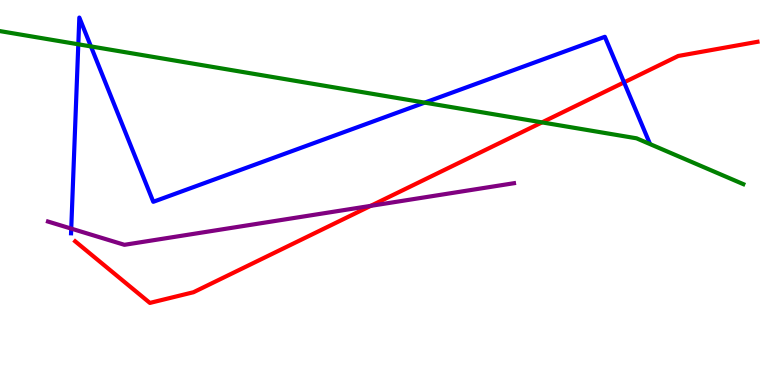[{'lines': ['blue', 'red'], 'intersections': [{'x': 8.05, 'y': 7.86}]}, {'lines': ['green', 'red'], 'intersections': [{'x': 6.99, 'y': 6.82}]}, {'lines': ['purple', 'red'], 'intersections': [{'x': 4.78, 'y': 4.65}]}, {'lines': ['blue', 'green'], 'intersections': [{'x': 1.01, 'y': 8.85}, {'x': 1.17, 'y': 8.79}, {'x': 5.48, 'y': 7.33}]}, {'lines': ['blue', 'purple'], 'intersections': [{'x': 0.919, 'y': 4.06}]}, {'lines': ['green', 'purple'], 'intersections': []}]